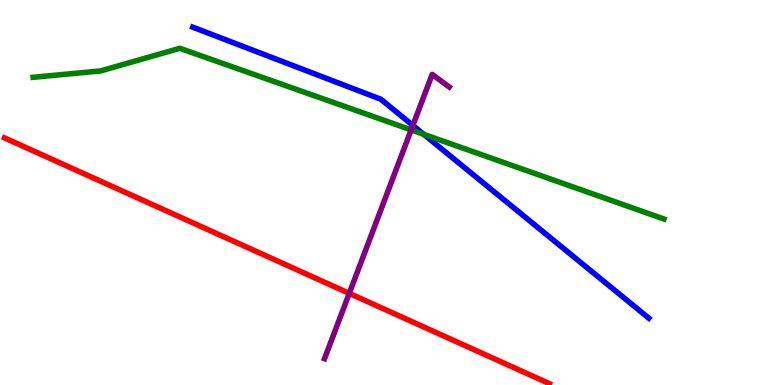[{'lines': ['blue', 'red'], 'intersections': []}, {'lines': ['green', 'red'], 'intersections': []}, {'lines': ['purple', 'red'], 'intersections': [{'x': 4.51, 'y': 2.38}]}, {'lines': ['blue', 'green'], 'intersections': [{'x': 5.47, 'y': 6.51}]}, {'lines': ['blue', 'purple'], 'intersections': [{'x': 5.33, 'y': 6.74}]}, {'lines': ['green', 'purple'], 'intersections': [{'x': 5.31, 'y': 6.63}]}]